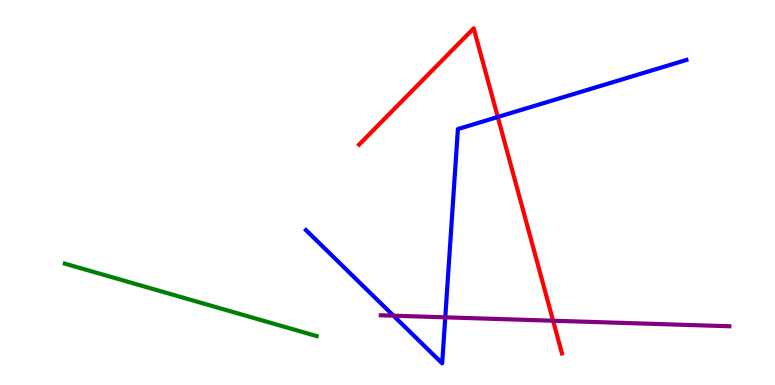[{'lines': ['blue', 'red'], 'intersections': [{'x': 6.42, 'y': 6.96}]}, {'lines': ['green', 'red'], 'intersections': []}, {'lines': ['purple', 'red'], 'intersections': [{'x': 7.14, 'y': 1.67}]}, {'lines': ['blue', 'green'], 'intersections': []}, {'lines': ['blue', 'purple'], 'intersections': [{'x': 5.08, 'y': 1.8}, {'x': 5.75, 'y': 1.76}]}, {'lines': ['green', 'purple'], 'intersections': []}]